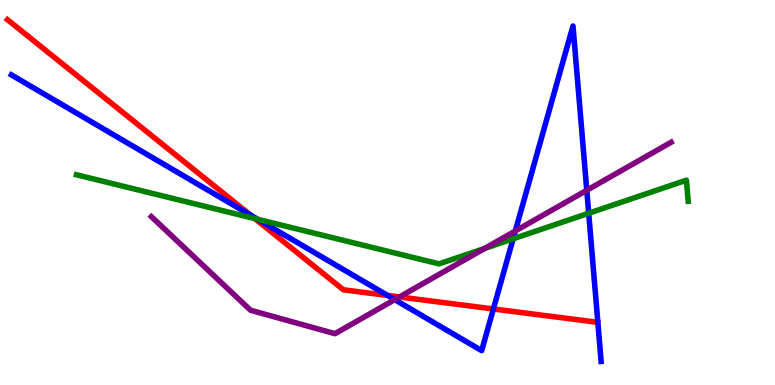[{'lines': ['blue', 'red'], 'intersections': [{'x': 3.23, 'y': 4.41}, {'x': 5.0, 'y': 2.33}, {'x': 6.37, 'y': 1.97}]}, {'lines': ['green', 'red'], 'intersections': [{'x': 3.29, 'y': 4.32}]}, {'lines': ['purple', 'red'], 'intersections': [{'x': 5.15, 'y': 2.29}]}, {'lines': ['blue', 'green'], 'intersections': [{'x': 3.33, 'y': 4.3}, {'x': 6.62, 'y': 3.8}, {'x': 7.6, 'y': 4.46}]}, {'lines': ['blue', 'purple'], 'intersections': [{'x': 5.09, 'y': 2.22}, {'x': 6.65, 'y': 4.0}, {'x': 7.57, 'y': 5.06}]}, {'lines': ['green', 'purple'], 'intersections': [{'x': 6.25, 'y': 3.55}]}]